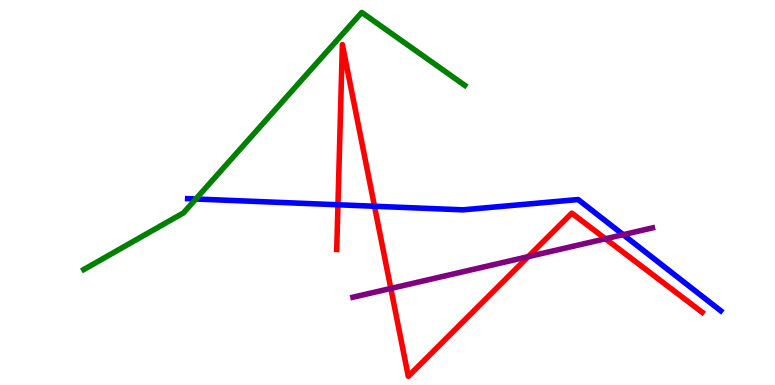[{'lines': ['blue', 'red'], 'intersections': [{'x': 4.36, 'y': 4.68}, {'x': 4.83, 'y': 4.64}]}, {'lines': ['green', 'red'], 'intersections': []}, {'lines': ['purple', 'red'], 'intersections': [{'x': 5.04, 'y': 2.51}, {'x': 6.82, 'y': 3.33}, {'x': 7.81, 'y': 3.8}]}, {'lines': ['blue', 'green'], 'intersections': [{'x': 2.53, 'y': 4.83}]}, {'lines': ['blue', 'purple'], 'intersections': [{'x': 8.04, 'y': 3.9}]}, {'lines': ['green', 'purple'], 'intersections': []}]